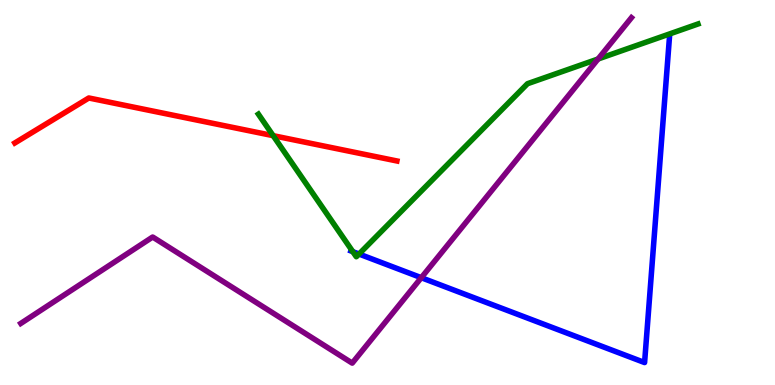[{'lines': ['blue', 'red'], 'intersections': []}, {'lines': ['green', 'red'], 'intersections': [{'x': 3.52, 'y': 6.48}]}, {'lines': ['purple', 'red'], 'intersections': []}, {'lines': ['blue', 'green'], 'intersections': [{'x': 4.55, 'y': 3.46}, {'x': 4.63, 'y': 3.4}]}, {'lines': ['blue', 'purple'], 'intersections': [{'x': 5.44, 'y': 2.79}]}, {'lines': ['green', 'purple'], 'intersections': [{'x': 7.72, 'y': 8.47}]}]